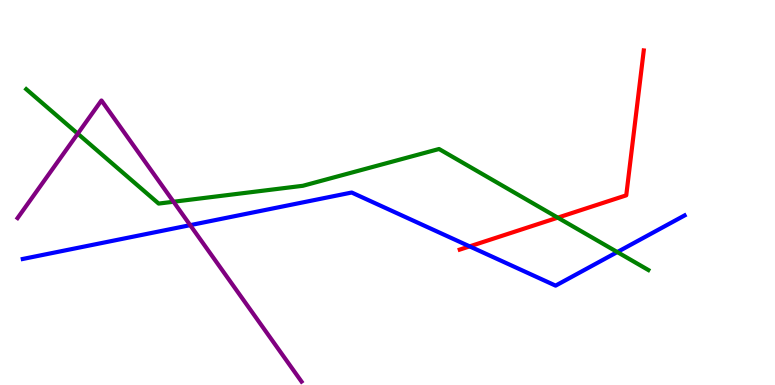[{'lines': ['blue', 'red'], 'intersections': [{'x': 6.06, 'y': 3.6}]}, {'lines': ['green', 'red'], 'intersections': [{'x': 7.2, 'y': 4.35}]}, {'lines': ['purple', 'red'], 'intersections': []}, {'lines': ['blue', 'green'], 'intersections': [{'x': 7.97, 'y': 3.45}]}, {'lines': ['blue', 'purple'], 'intersections': [{'x': 2.45, 'y': 4.15}]}, {'lines': ['green', 'purple'], 'intersections': [{'x': 1.0, 'y': 6.53}, {'x': 2.24, 'y': 4.76}]}]